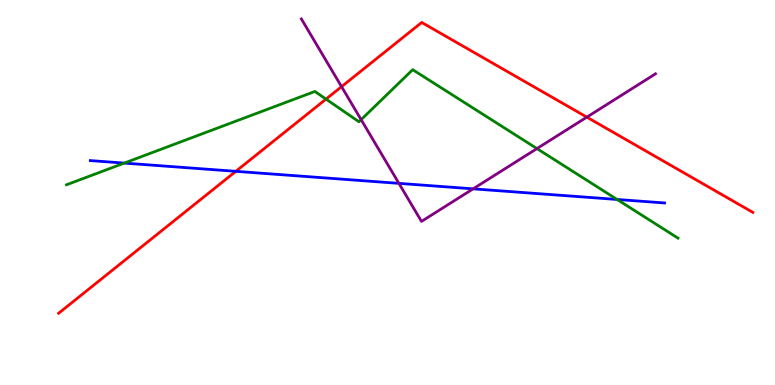[{'lines': ['blue', 'red'], 'intersections': [{'x': 3.04, 'y': 5.55}]}, {'lines': ['green', 'red'], 'intersections': [{'x': 4.21, 'y': 7.43}]}, {'lines': ['purple', 'red'], 'intersections': [{'x': 4.41, 'y': 7.75}, {'x': 7.57, 'y': 6.96}]}, {'lines': ['blue', 'green'], 'intersections': [{'x': 1.6, 'y': 5.76}, {'x': 7.96, 'y': 4.82}]}, {'lines': ['blue', 'purple'], 'intersections': [{'x': 5.15, 'y': 5.24}, {'x': 6.1, 'y': 5.09}]}, {'lines': ['green', 'purple'], 'intersections': [{'x': 4.66, 'y': 6.89}, {'x': 6.93, 'y': 6.14}]}]